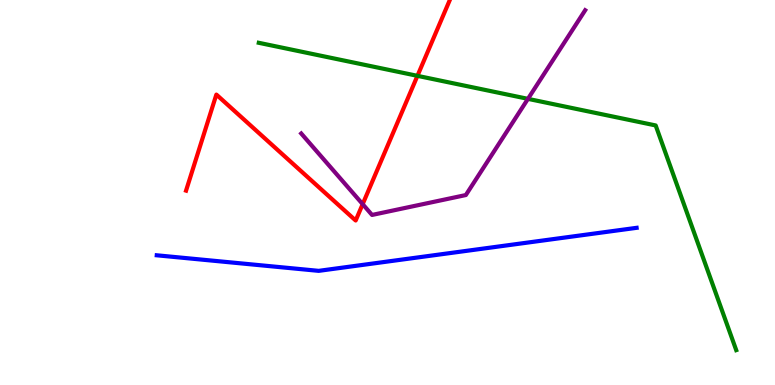[{'lines': ['blue', 'red'], 'intersections': []}, {'lines': ['green', 'red'], 'intersections': [{'x': 5.39, 'y': 8.03}]}, {'lines': ['purple', 'red'], 'intersections': [{'x': 4.68, 'y': 4.7}]}, {'lines': ['blue', 'green'], 'intersections': []}, {'lines': ['blue', 'purple'], 'intersections': []}, {'lines': ['green', 'purple'], 'intersections': [{'x': 6.81, 'y': 7.43}]}]